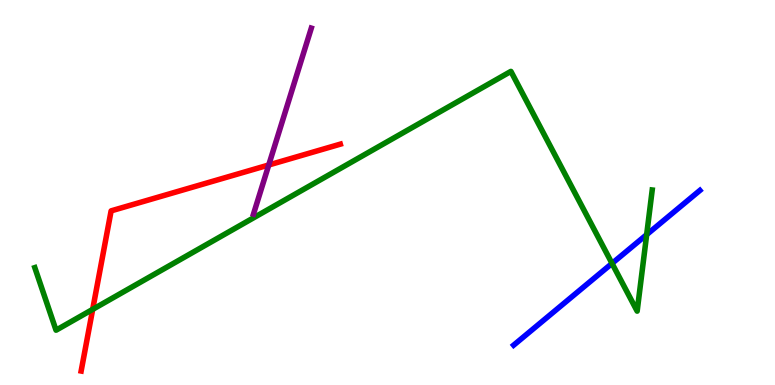[{'lines': ['blue', 'red'], 'intersections': []}, {'lines': ['green', 'red'], 'intersections': [{'x': 1.2, 'y': 1.96}]}, {'lines': ['purple', 'red'], 'intersections': [{'x': 3.47, 'y': 5.71}]}, {'lines': ['blue', 'green'], 'intersections': [{'x': 7.9, 'y': 3.16}, {'x': 8.34, 'y': 3.91}]}, {'lines': ['blue', 'purple'], 'intersections': []}, {'lines': ['green', 'purple'], 'intersections': []}]